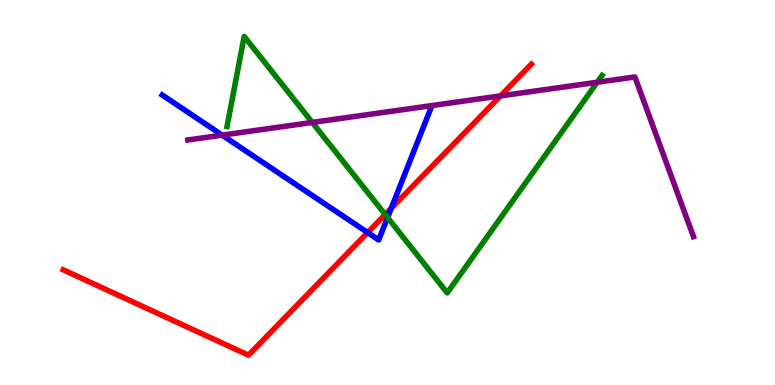[{'lines': ['blue', 'red'], 'intersections': [{'x': 4.74, 'y': 3.96}, {'x': 5.05, 'y': 4.59}]}, {'lines': ['green', 'red'], 'intersections': [{'x': 4.97, 'y': 4.43}]}, {'lines': ['purple', 'red'], 'intersections': [{'x': 6.46, 'y': 7.51}]}, {'lines': ['blue', 'green'], 'intersections': [{'x': 5.0, 'y': 4.35}]}, {'lines': ['blue', 'purple'], 'intersections': [{'x': 2.87, 'y': 6.49}]}, {'lines': ['green', 'purple'], 'intersections': [{'x': 4.03, 'y': 6.82}, {'x': 7.71, 'y': 7.86}]}]